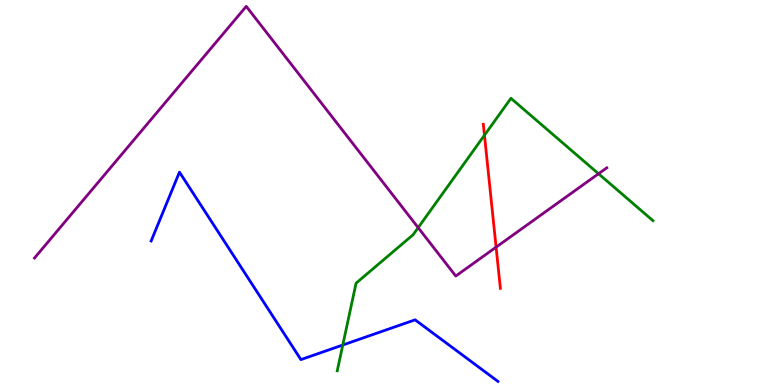[{'lines': ['blue', 'red'], 'intersections': []}, {'lines': ['green', 'red'], 'intersections': [{'x': 6.25, 'y': 6.49}]}, {'lines': ['purple', 'red'], 'intersections': [{'x': 6.4, 'y': 3.58}]}, {'lines': ['blue', 'green'], 'intersections': [{'x': 4.42, 'y': 1.04}]}, {'lines': ['blue', 'purple'], 'intersections': []}, {'lines': ['green', 'purple'], 'intersections': [{'x': 5.4, 'y': 4.09}, {'x': 7.72, 'y': 5.49}]}]